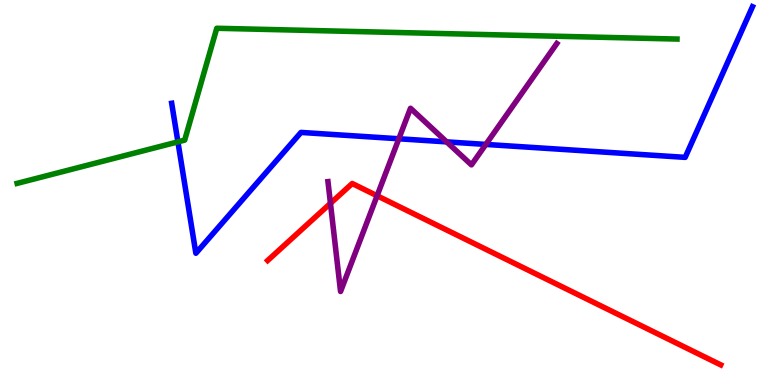[{'lines': ['blue', 'red'], 'intersections': []}, {'lines': ['green', 'red'], 'intersections': []}, {'lines': ['purple', 'red'], 'intersections': [{'x': 4.26, 'y': 4.72}, {'x': 4.87, 'y': 4.92}]}, {'lines': ['blue', 'green'], 'intersections': [{'x': 2.3, 'y': 6.32}]}, {'lines': ['blue', 'purple'], 'intersections': [{'x': 5.15, 'y': 6.4}, {'x': 5.76, 'y': 6.31}, {'x': 6.27, 'y': 6.25}]}, {'lines': ['green', 'purple'], 'intersections': []}]